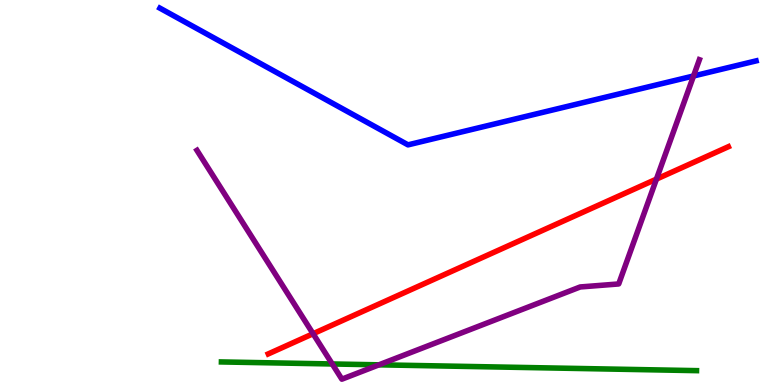[{'lines': ['blue', 'red'], 'intersections': []}, {'lines': ['green', 'red'], 'intersections': []}, {'lines': ['purple', 'red'], 'intersections': [{'x': 4.04, 'y': 1.33}, {'x': 8.47, 'y': 5.35}]}, {'lines': ['blue', 'green'], 'intersections': []}, {'lines': ['blue', 'purple'], 'intersections': [{'x': 8.95, 'y': 8.03}]}, {'lines': ['green', 'purple'], 'intersections': [{'x': 4.29, 'y': 0.546}, {'x': 4.89, 'y': 0.524}]}]